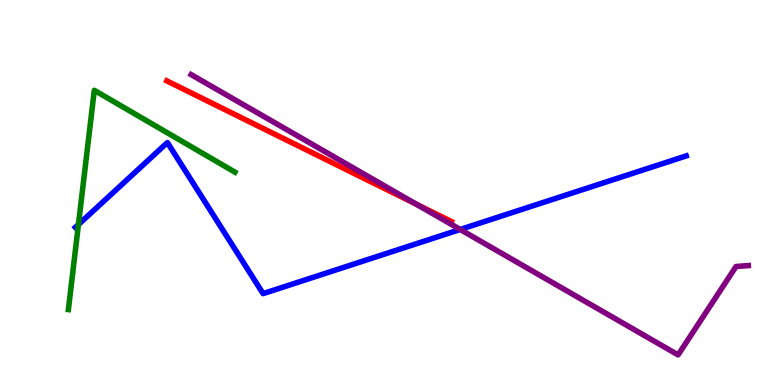[{'lines': ['blue', 'red'], 'intersections': []}, {'lines': ['green', 'red'], 'intersections': []}, {'lines': ['purple', 'red'], 'intersections': [{'x': 5.37, 'y': 4.7}]}, {'lines': ['blue', 'green'], 'intersections': [{'x': 1.01, 'y': 4.17}]}, {'lines': ['blue', 'purple'], 'intersections': [{'x': 5.94, 'y': 4.04}]}, {'lines': ['green', 'purple'], 'intersections': []}]